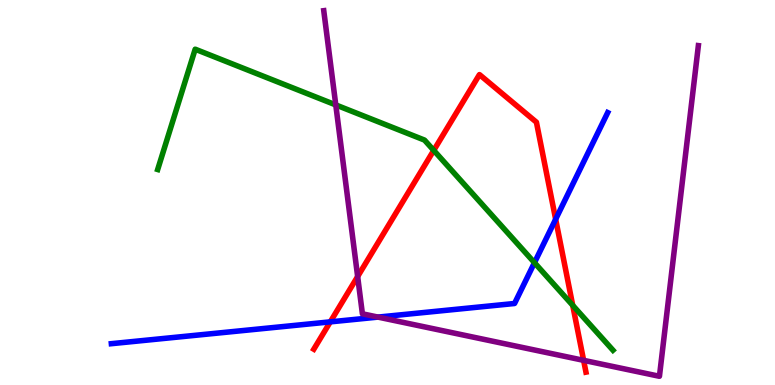[{'lines': ['blue', 'red'], 'intersections': [{'x': 4.26, 'y': 1.64}, {'x': 7.17, 'y': 4.31}]}, {'lines': ['green', 'red'], 'intersections': [{'x': 5.6, 'y': 6.09}, {'x': 7.39, 'y': 2.07}]}, {'lines': ['purple', 'red'], 'intersections': [{'x': 4.61, 'y': 2.82}, {'x': 7.53, 'y': 0.641}]}, {'lines': ['blue', 'green'], 'intersections': [{'x': 6.9, 'y': 3.18}]}, {'lines': ['blue', 'purple'], 'intersections': [{'x': 4.88, 'y': 1.76}]}, {'lines': ['green', 'purple'], 'intersections': [{'x': 4.33, 'y': 7.27}]}]